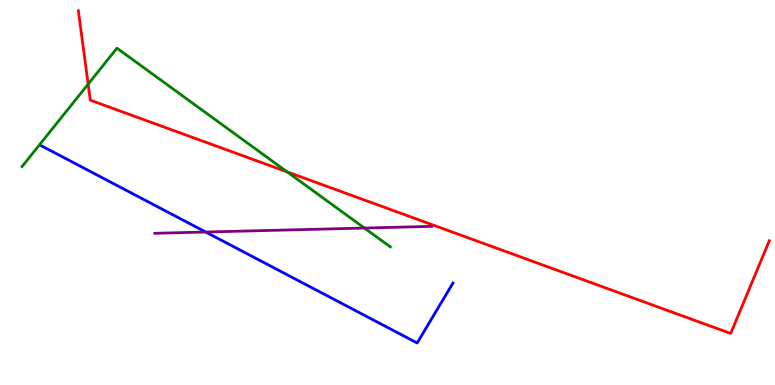[{'lines': ['blue', 'red'], 'intersections': []}, {'lines': ['green', 'red'], 'intersections': [{'x': 1.14, 'y': 7.81}, {'x': 3.71, 'y': 5.54}]}, {'lines': ['purple', 'red'], 'intersections': []}, {'lines': ['blue', 'green'], 'intersections': []}, {'lines': ['blue', 'purple'], 'intersections': [{'x': 2.65, 'y': 3.97}]}, {'lines': ['green', 'purple'], 'intersections': [{'x': 4.7, 'y': 4.08}]}]